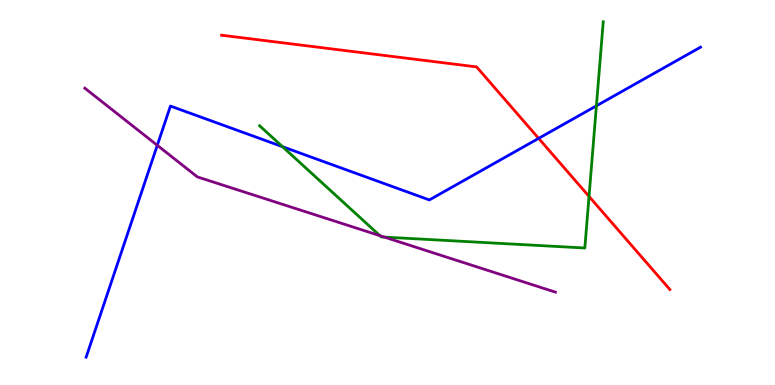[{'lines': ['blue', 'red'], 'intersections': [{'x': 6.95, 'y': 6.41}]}, {'lines': ['green', 'red'], 'intersections': [{'x': 7.6, 'y': 4.9}]}, {'lines': ['purple', 'red'], 'intersections': []}, {'lines': ['blue', 'green'], 'intersections': [{'x': 3.65, 'y': 6.19}, {'x': 7.7, 'y': 7.25}]}, {'lines': ['blue', 'purple'], 'intersections': [{'x': 2.03, 'y': 6.23}]}, {'lines': ['green', 'purple'], 'intersections': [{'x': 4.9, 'y': 3.88}, {'x': 4.96, 'y': 3.84}]}]